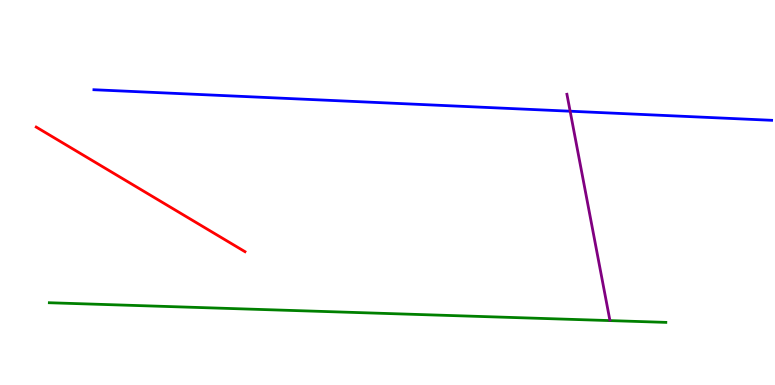[{'lines': ['blue', 'red'], 'intersections': []}, {'lines': ['green', 'red'], 'intersections': []}, {'lines': ['purple', 'red'], 'intersections': []}, {'lines': ['blue', 'green'], 'intersections': []}, {'lines': ['blue', 'purple'], 'intersections': [{'x': 7.36, 'y': 7.11}]}, {'lines': ['green', 'purple'], 'intersections': []}]